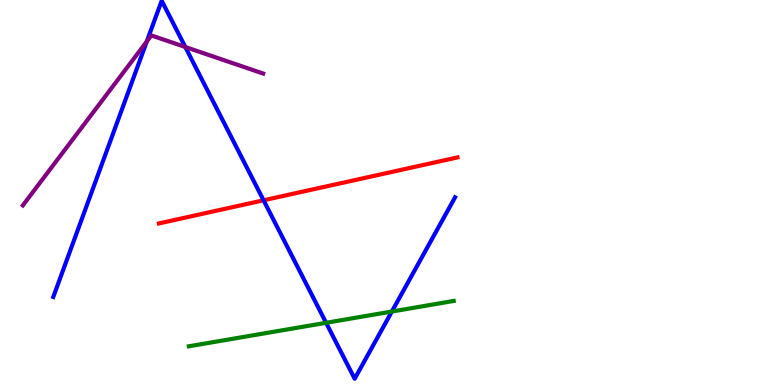[{'lines': ['blue', 'red'], 'intersections': [{'x': 3.4, 'y': 4.8}]}, {'lines': ['green', 'red'], 'intersections': []}, {'lines': ['purple', 'red'], 'intersections': []}, {'lines': ['blue', 'green'], 'intersections': [{'x': 4.21, 'y': 1.62}, {'x': 5.06, 'y': 1.91}]}, {'lines': ['blue', 'purple'], 'intersections': [{'x': 1.89, 'y': 8.92}, {'x': 2.39, 'y': 8.78}]}, {'lines': ['green', 'purple'], 'intersections': []}]